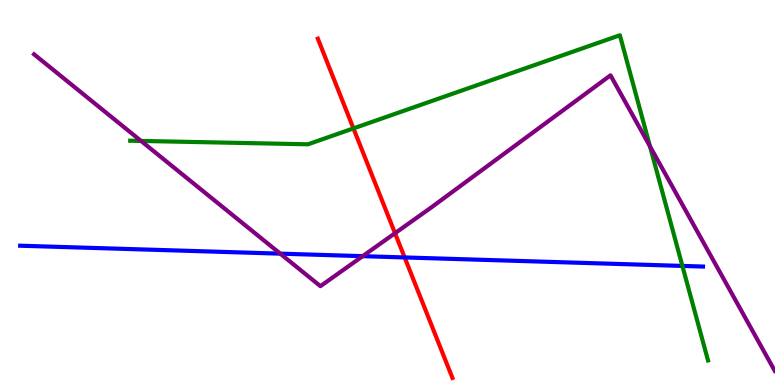[{'lines': ['blue', 'red'], 'intersections': [{'x': 5.22, 'y': 3.31}]}, {'lines': ['green', 'red'], 'intersections': [{'x': 4.56, 'y': 6.66}]}, {'lines': ['purple', 'red'], 'intersections': [{'x': 5.1, 'y': 3.94}]}, {'lines': ['blue', 'green'], 'intersections': [{'x': 8.81, 'y': 3.09}]}, {'lines': ['blue', 'purple'], 'intersections': [{'x': 3.62, 'y': 3.41}, {'x': 4.68, 'y': 3.35}]}, {'lines': ['green', 'purple'], 'intersections': [{'x': 1.82, 'y': 6.34}, {'x': 8.39, 'y': 6.2}]}]